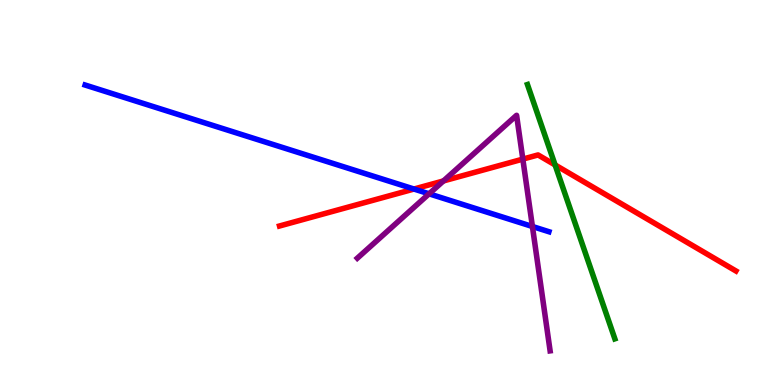[{'lines': ['blue', 'red'], 'intersections': [{'x': 5.34, 'y': 5.09}]}, {'lines': ['green', 'red'], 'intersections': [{'x': 7.16, 'y': 5.72}]}, {'lines': ['purple', 'red'], 'intersections': [{'x': 5.72, 'y': 5.3}, {'x': 6.75, 'y': 5.87}]}, {'lines': ['blue', 'green'], 'intersections': []}, {'lines': ['blue', 'purple'], 'intersections': [{'x': 5.54, 'y': 4.97}, {'x': 6.87, 'y': 4.12}]}, {'lines': ['green', 'purple'], 'intersections': []}]